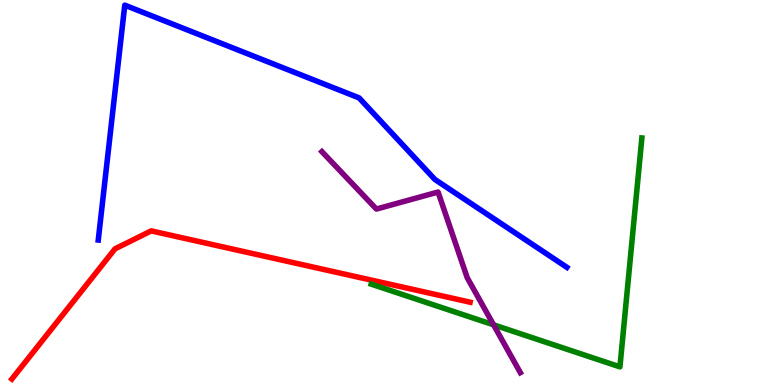[{'lines': ['blue', 'red'], 'intersections': []}, {'lines': ['green', 'red'], 'intersections': []}, {'lines': ['purple', 'red'], 'intersections': []}, {'lines': ['blue', 'green'], 'intersections': []}, {'lines': ['blue', 'purple'], 'intersections': []}, {'lines': ['green', 'purple'], 'intersections': [{'x': 6.37, 'y': 1.56}]}]